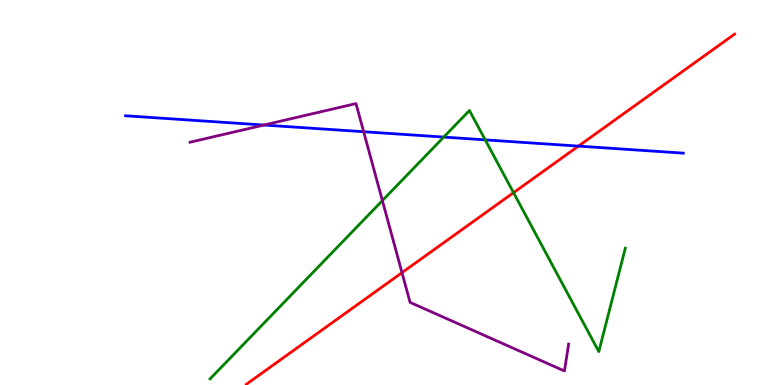[{'lines': ['blue', 'red'], 'intersections': [{'x': 7.46, 'y': 6.2}]}, {'lines': ['green', 'red'], 'intersections': [{'x': 6.63, 'y': 5.0}]}, {'lines': ['purple', 'red'], 'intersections': [{'x': 5.19, 'y': 2.92}]}, {'lines': ['blue', 'green'], 'intersections': [{'x': 5.73, 'y': 6.44}, {'x': 6.26, 'y': 6.37}]}, {'lines': ['blue', 'purple'], 'intersections': [{'x': 3.4, 'y': 6.75}, {'x': 4.69, 'y': 6.58}]}, {'lines': ['green', 'purple'], 'intersections': [{'x': 4.93, 'y': 4.79}]}]